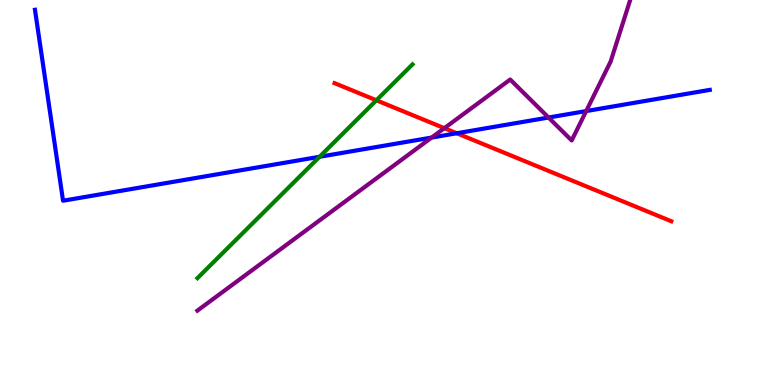[{'lines': ['blue', 'red'], 'intersections': [{'x': 5.89, 'y': 6.54}]}, {'lines': ['green', 'red'], 'intersections': [{'x': 4.86, 'y': 7.39}]}, {'lines': ['purple', 'red'], 'intersections': [{'x': 5.73, 'y': 6.67}]}, {'lines': ['blue', 'green'], 'intersections': [{'x': 4.12, 'y': 5.93}]}, {'lines': ['blue', 'purple'], 'intersections': [{'x': 5.57, 'y': 6.43}, {'x': 7.08, 'y': 6.95}, {'x': 7.56, 'y': 7.12}]}, {'lines': ['green', 'purple'], 'intersections': []}]